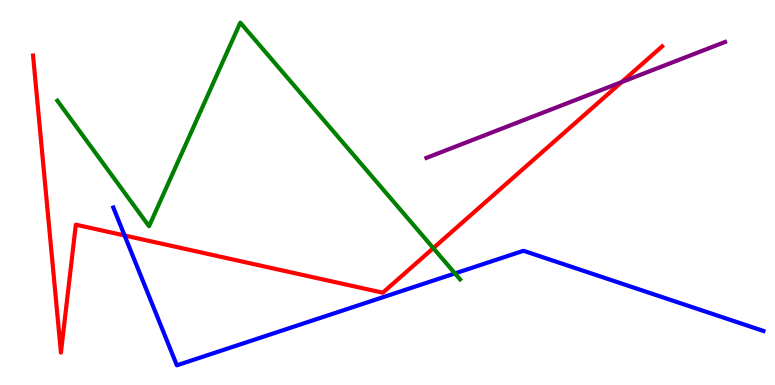[{'lines': ['blue', 'red'], 'intersections': [{'x': 1.61, 'y': 3.88}]}, {'lines': ['green', 'red'], 'intersections': [{'x': 5.59, 'y': 3.56}]}, {'lines': ['purple', 'red'], 'intersections': [{'x': 8.02, 'y': 7.87}]}, {'lines': ['blue', 'green'], 'intersections': [{'x': 5.87, 'y': 2.9}]}, {'lines': ['blue', 'purple'], 'intersections': []}, {'lines': ['green', 'purple'], 'intersections': []}]